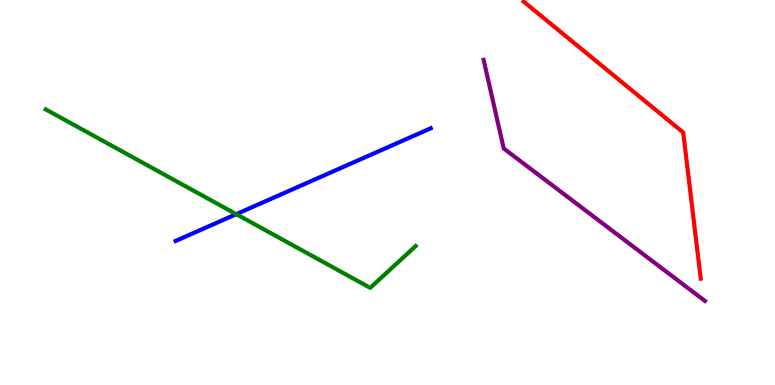[{'lines': ['blue', 'red'], 'intersections': []}, {'lines': ['green', 'red'], 'intersections': []}, {'lines': ['purple', 'red'], 'intersections': []}, {'lines': ['blue', 'green'], 'intersections': [{'x': 3.05, 'y': 4.44}]}, {'lines': ['blue', 'purple'], 'intersections': []}, {'lines': ['green', 'purple'], 'intersections': []}]